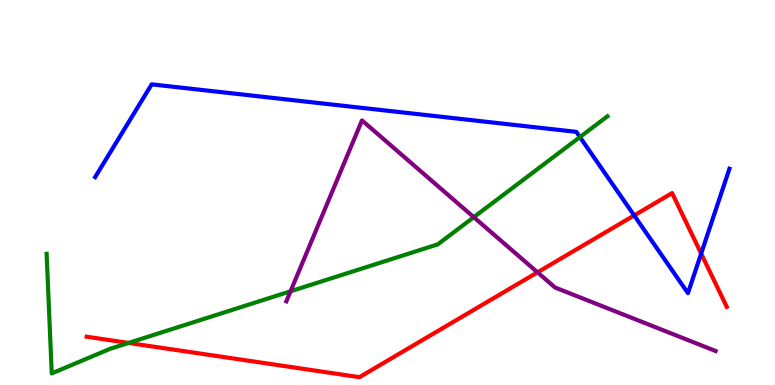[{'lines': ['blue', 'red'], 'intersections': [{'x': 8.18, 'y': 4.4}, {'x': 9.05, 'y': 3.41}]}, {'lines': ['green', 'red'], 'intersections': [{'x': 1.66, 'y': 1.09}]}, {'lines': ['purple', 'red'], 'intersections': [{'x': 6.94, 'y': 2.93}]}, {'lines': ['blue', 'green'], 'intersections': [{'x': 7.48, 'y': 6.44}]}, {'lines': ['blue', 'purple'], 'intersections': []}, {'lines': ['green', 'purple'], 'intersections': [{'x': 3.75, 'y': 2.43}, {'x': 6.11, 'y': 4.36}]}]